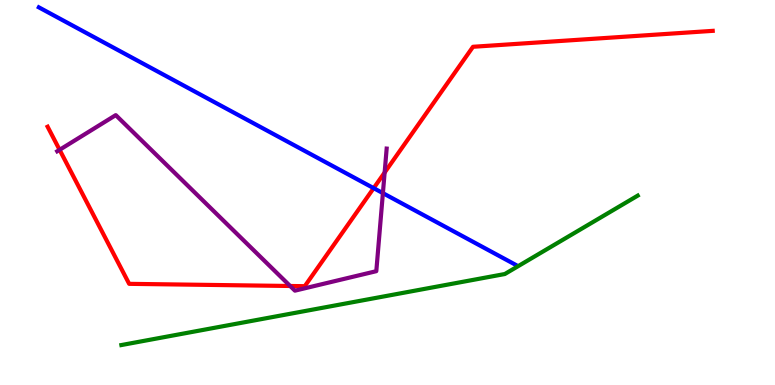[{'lines': ['blue', 'red'], 'intersections': [{'x': 4.82, 'y': 5.11}]}, {'lines': ['green', 'red'], 'intersections': []}, {'lines': ['purple', 'red'], 'intersections': [{'x': 0.769, 'y': 6.11}, {'x': 3.74, 'y': 2.57}, {'x': 4.96, 'y': 5.52}]}, {'lines': ['blue', 'green'], 'intersections': []}, {'lines': ['blue', 'purple'], 'intersections': [{'x': 4.94, 'y': 4.98}]}, {'lines': ['green', 'purple'], 'intersections': []}]